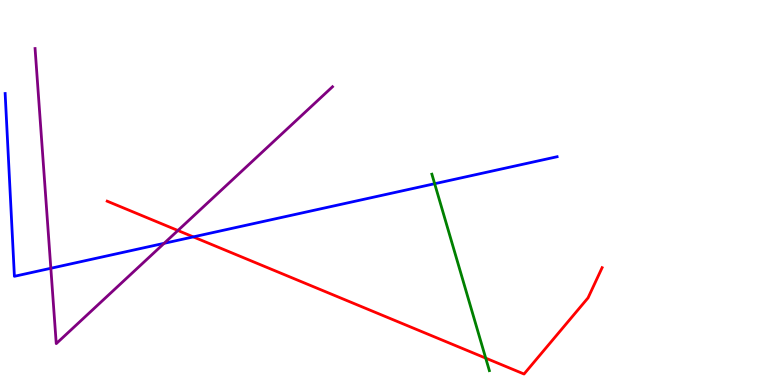[{'lines': ['blue', 'red'], 'intersections': [{'x': 2.49, 'y': 3.85}]}, {'lines': ['green', 'red'], 'intersections': [{'x': 6.27, 'y': 0.698}]}, {'lines': ['purple', 'red'], 'intersections': [{'x': 2.3, 'y': 4.01}]}, {'lines': ['blue', 'green'], 'intersections': [{'x': 5.61, 'y': 5.23}]}, {'lines': ['blue', 'purple'], 'intersections': [{'x': 0.656, 'y': 3.03}, {'x': 2.12, 'y': 3.68}]}, {'lines': ['green', 'purple'], 'intersections': []}]